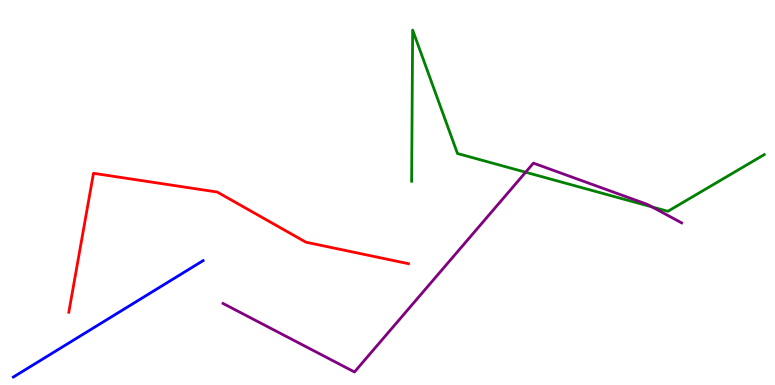[{'lines': ['blue', 'red'], 'intersections': []}, {'lines': ['green', 'red'], 'intersections': []}, {'lines': ['purple', 'red'], 'intersections': []}, {'lines': ['blue', 'green'], 'intersections': []}, {'lines': ['blue', 'purple'], 'intersections': []}, {'lines': ['green', 'purple'], 'intersections': [{'x': 6.78, 'y': 5.53}, {'x': 8.41, 'y': 4.62}]}]